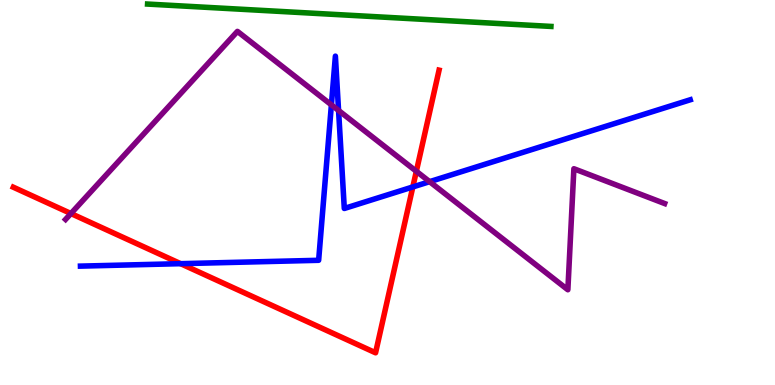[{'lines': ['blue', 'red'], 'intersections': [{'x': 2.33, 'y': 3.15}, {'x': 5.33, 'y': 5.14}]}, {'lines': ['green', 'red'], 'intersections': []}, {'lines': ['purple', 'red'], 'intersections': [{'x': 0.915, 'y': 4.45}, {'x': 5.37, 'y': 5.55}]}, {'lines': ['blue', 'green'], 'intersections': []}, {'lines': ['blue', 'purple'], 'intersections': [{'x': 4.28, 'y': 7.28}, {'x': 4.37, 'y': 7.13}, {'x': 5.54, 'y': 5.28}]}, {'lines': ['green', 'purple'], 'intersections': []}]